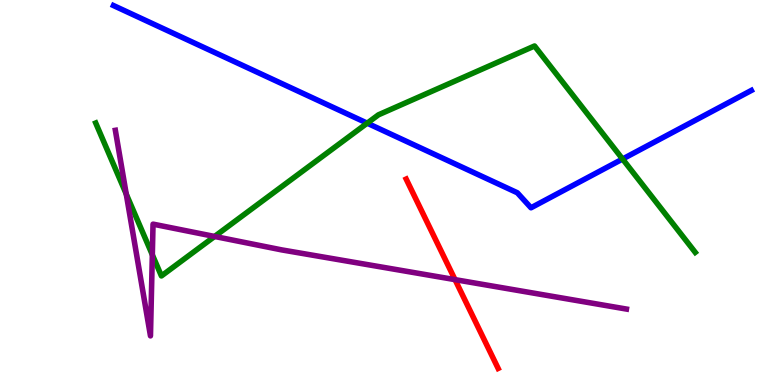[{'lines': ['blue', 'red'], 'intersections': []}, {'lines': ['green', 'red'], 'intersections': []}, {'lines': ['purple', 'red'], 'intersections': [{'x': 5.87, 'y': 2.74}]}, {'lines': ['blue', 'green'], 'intersections': [{'x': 4.74, 'y': 6.8}, {'x': 8.03, 'y': 5.87}]}, {'lines': ['blue', 'purple'], 'intersections': []}, {'lines': ['green', 'purple'], 'intersections': [{'x': 1.63, 'y': 4.96}, {'x': 1.97, 'y': 3.38}, {'x': 2.77, 'y': 3.86}]}]